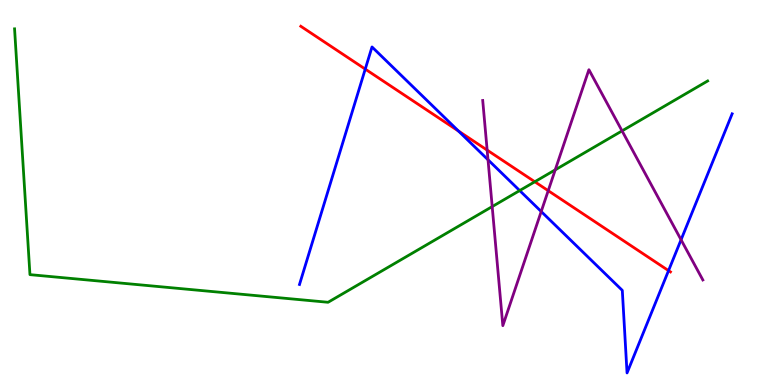[{'lines': ['blue', 'red'], 'intersections': [{'x': 4.71, 'y': 8.21}, {'x': 5.92, 'y': 6.6}, {'x': 8.63, 'y': 2.97}]}, {'lines': ['green', 'red'], 'intersections': [{'x': 6.9, 'y': 5.28}]}, {'lines': ['purple', 'red'], 'intersections': [{'x': 6.29, 'y': 6.1}, {'x': 7.07, 'y': 5.05}]}, {'lines': ['blue', 'green'], 'intersections': [{'x': 6.71, 'y': 5.05}]}, {'lines': ['blue', 'purple'], 'intersections': [{'x': 6.3, 'y': 5.85}, {'x': 6.98, 'y': 4.51}, {'x': 8.79, 'y': 3.77}]}, {'lines': ['green', 'purple'], 'intersections': [{'x': 6.35, 'y': 4.63}, {'x': 7.16, 'y': 5.59}, {'x': 8.03, 'y': 6.6}]}]